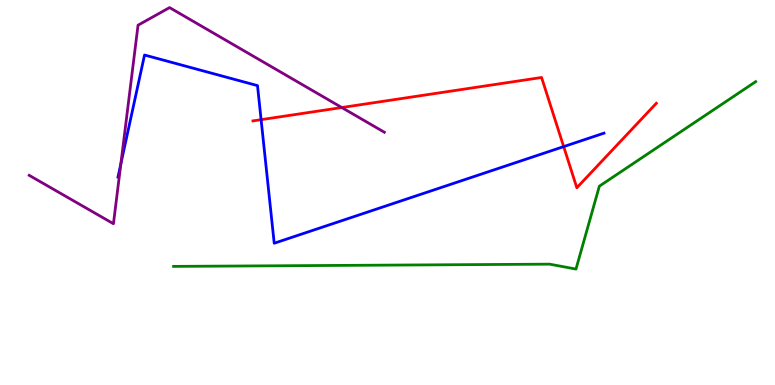[{'lines': ['blue', 'red'], 'intersections': [{'x': 3.37, 'y': 6.89}, {'x': 7.27, 'y': 6.19}]}, {'lines': ['green', 'red'], 'intersections': []}, {'lines': ['purple', 'red'], 'intersections': [{'x': 4.41, 'y': 7.21}]}, {'lines': ['blue', 'green'], 'intersections': []}, {'lines': ['blue', 'purple'], 'intersections': [{'x': 1.56, 'y': 5.74}]}, {'lines': ['green', 'purple'], 'intersections': []}]